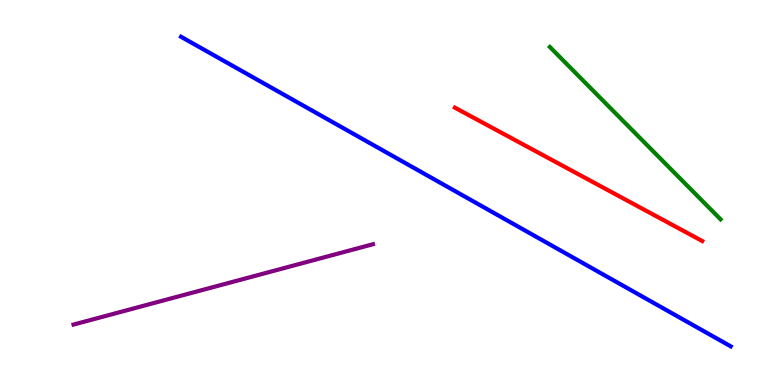[{'lines': ['blue', 'red'], 'intersections': []}, {'lines': ['green', 'red'], 'intersections': []}, {'lines': ['purple', 'red'], 'intersections': []}, {'lines': ['blue', 'green'], 'intersections': []}, {'lines': ['blue', 'purple'], 'intersections': []}, {'lines': ['green', 'purple'], 'intersections': []}]